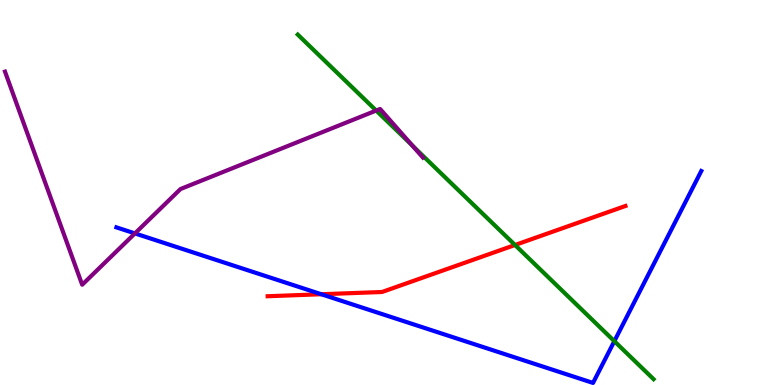[{'lines': ['blue', 'red'], 'intersections': [{'x': 4.15, 'y': 2.36}]}, {'lines': ['green', 'red'], 'intersections': [{'x': 6.65, 'y': 3.64}]}, {'lines': ['purple', 'red'], 'intersections': []}, {'lines': ['blue', 'green'], 'intersections': [{'x': 7.93, 'y': 1.14}]}, {'lines': ['blue', 'purple'], 'intersections': [{'x': 1.74, 'y': 3.94}]}, {'lines': ['green', 'purple'], 'intersections': [{'x': 4.85, 'y': 7.13}, {'x': 5.32, 'y': 6.22}]}]